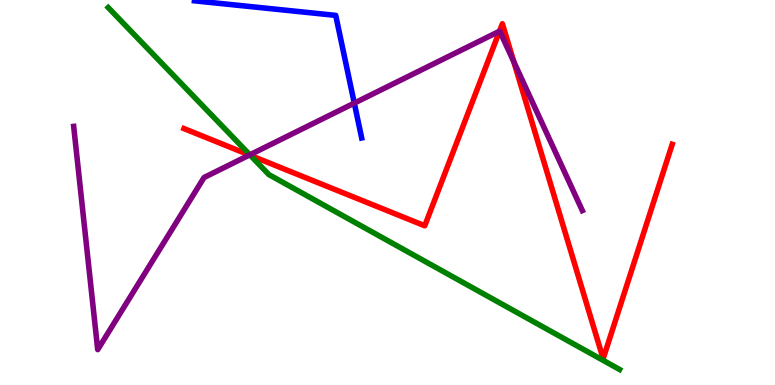[{'lines': ['blue', 'red'], 'intersections': []}, {'lines': ['green', 'red'], 'intersections': [{'x': 3.23, 'y': 5.96}]}, {'lines': ['purple', 'red'], 'intersections': [{'x': 3.22, 'y': 5.97}, {'x': 6.45, 'y': 9.19}, {'x': 6.63, 'y': 8.4}]}, {'lines': ['blue', 'green'], 'intersections': []}, {'lines': ['blue', 'purple'], 'intersections': [{'x': 4.57, 'y': 7.32}]}, {'lines': ['green', 'purple'], 'intersections': [{'x': 3.22, 'y': 5.98}]}]